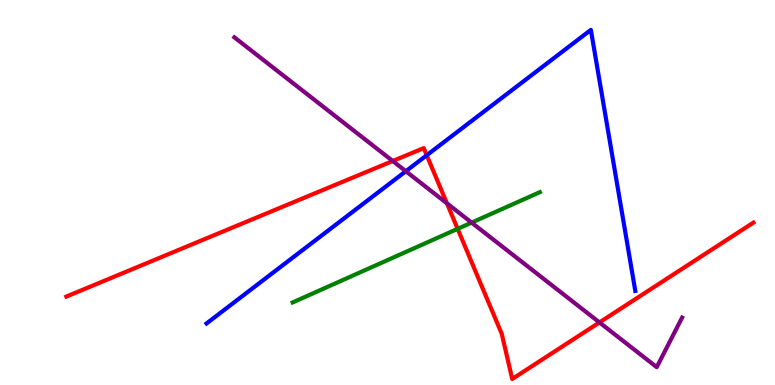[{'lines': ['blue', 'red'], 'intersections': [{'x': 5.51, 'y': 5.97}]}, {'lines': ['green', 'red'], 'intersections': [{'x': 5.91, 'y': 4.06}]}, {'lines': ['purple', 'red'], 'intersections': [{'x': 5.07, 'y': 5.82}, {'x': 5.77, 'y': 4.72}, {'x': 7.73, 'y': 1.63}]}, {'lines': ['blue', 'green'], 'intersections': []}, {'lines': ['blue', 'purple'], 'intersections': [{'x': 5.24, 'y': 5.55}]}, {'lines': ['green', 'purple'], 'intersections': [{'x': 6.09, 'y': 4.22}]}]